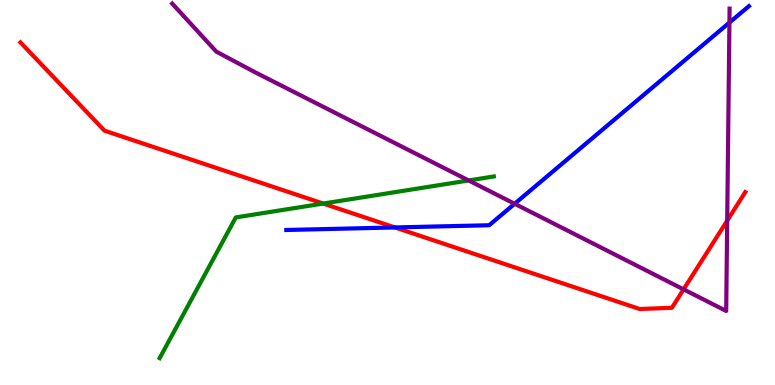[{'lines': ['blue', 'red'], 'intersections': [{'x': 5.1, 'y': 4.09}]}, {'lines': ['green', 'red'], 'intersections': [{'x': 4.17, 'y': 4.71}]}, {'lines': ['purple', 'red'], 'intersections': [{'x': 8.82, 'y': 2.48}, {'x': 9.38, 'y': 4.27}]}, {'lines': ['blue', 'green'], 'intersections': []}, {'lines': ['blue', 'purple'], 'intersections': [{'x': 6.64, 'y': 4.71}, {'x': 9.41, 'y': 9.41}]}, {'lines': ['green', 'purple'], 'intersections': [{'x': 6.05, 'y': 5.31}]}]